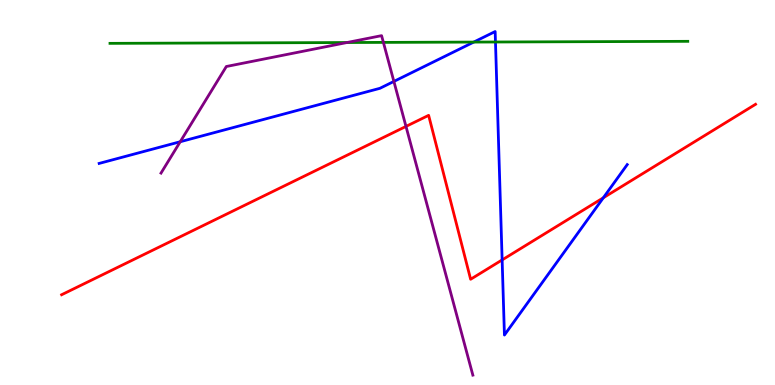[{'lines': ['blue', 'red'], 'intersections': [{'x': 6.48, 'y': 3.25}, {'x': 7.78, 'y': 4.86}]}, {'lines': ['green', 'red'], 'intersections': []}, {'lines': ['purple', 'red'], 'intersections': [{'x': 5.24, 'y': 6.72}]}, {'lines': ['blue', 'green'], 'intersections': [{'x': 6.11, 'y': 8.91}, {'x': 6.39, 'y': 8.91}]}, {'lines': ['blue', 'purple'], 'intersections': [{'x': 2.33, 'y': 6.32}, {'x': 5.08, 'y': 7.88}]}, {'lines': ['green', 'purple'], 'intersections': [{'x': 4.48, 'y': 8.9}, {'x': 4.95, 'y': 8.9}]}]